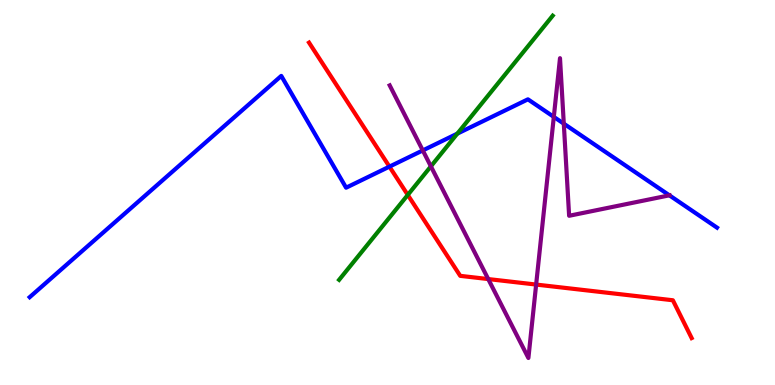[{'lines': ['blue', 'red'], 'intersections': [{'x': 5.02, 'y': 5.67}]}, {'lines': ['green', 'red'], 'intersections': [{'x': 5.26, 'y': 4.94}]}, {'lines': ['purple', 'red'], 'intersections': [{'x': 6.3, 'y': 2.75}, {'x': 6.92, 'y': 2.61}]}, {'lines': ['blue', 'green'], 'intersections': [{'x': 5.9, 'y': 6.53}]}, {'lines': ['blue', 'purple'], 'intersections': [{'x': 5.46, 'y': 6.09}, {'x': 7.15, 'y': 6.96}, {'x': 7.27, 'y': 6.79}, {'x': 8.64, 'y': 4.93}]}, {'lines': ['green', 'purple'], 'intersections': [{'x': 5.56, 'y': 5.68}]}]